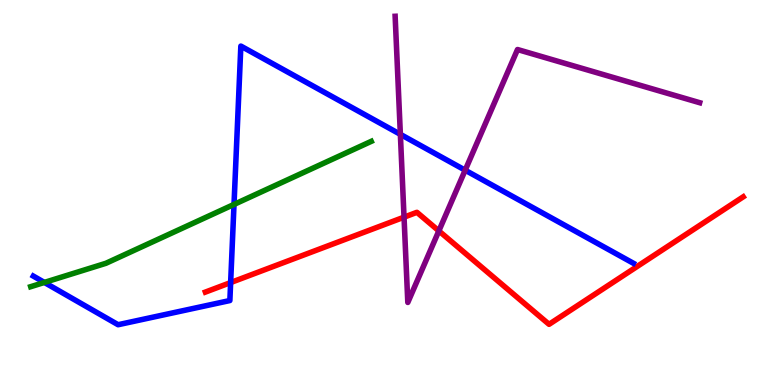[{'lines': ['blue', 'red'], 'intersections': [{'x': 2.98, 'y': 2.66}]}, {'lines': ['green', 'red'], 'intersections': []}, {'lines': ['purple', 'red'], 'intersections': [{'x': 5.21, 'y': 4.36}, {'x': 5.66, 'y': 4.0}]}, {'lines': ['blue', 'green'], 'intersections': [{'x': 0.573, 'y': 2.66}, {'x': 3.02, 'y': 4.69}]}, {'lines': ['blue', 'purple'], 'intersections': [{'x': 5.17, 'y': 6.51}, {'x': 6.0, 'y': 5.58}]}, {'lines': ['green', 'purple'], 'intersections': []}]